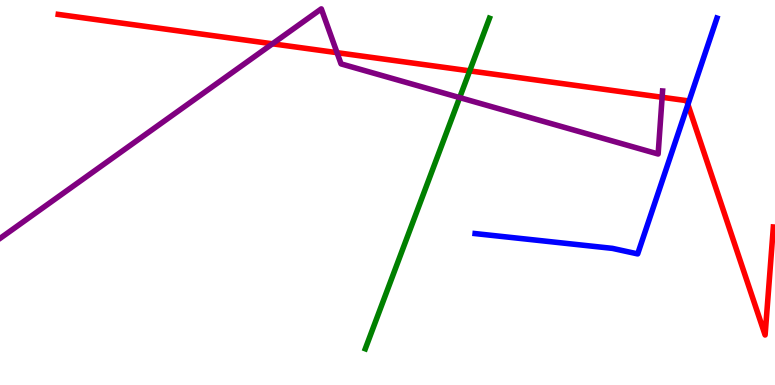[{'lines': ['blue', 'red'], 'intersections': [{'x': 8.88, 'y': 7.29}]}, {'lines': ['green', 'red'], 'intersections': [{'x': 6.06, 'y': 8.16}]}, {'lines': ['purple', 'red'], 'intersections': [{'x': 3.52, 'y': 8.86}, {'x': 4.35, 'y': 8.63}, {'x': 8.54, 'y': 7.47}]}, {'lines': ['blue', 'green'], 'intersections': []}, {'lines': ['blue', 'purple'], 'intersections': []}, {'lines': ['green', 'purple'], 'intersections': [{'x': 5.93, 'y': 7.47}]}]